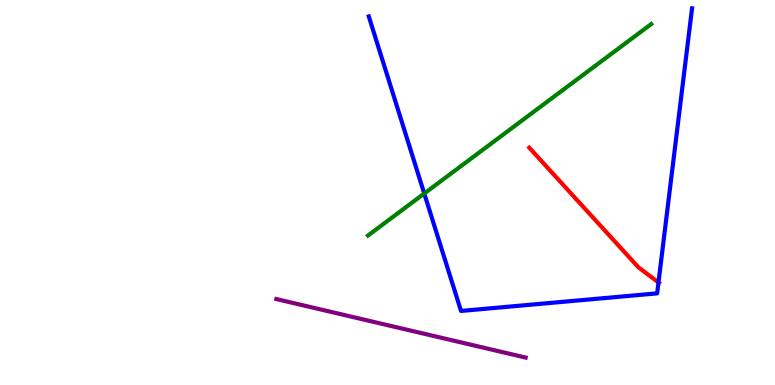[{'lines': ['blue', 'red'], 'intersections': [{'x': 8.5, 'y': 2.66}]}, {'lines': ['green', 'red'], 'intersections': []}, {'lines': ['purple', 'red'], 'intersections': []}, {'lines': ['blue', 'green'], 'intersections': [{'x': 5.47, 'y': 4.97}]}, {'lines': ['blue', 'purple'], 'intersections': []}, {'lines': ['green', 'purple'], 'intersections': []}]